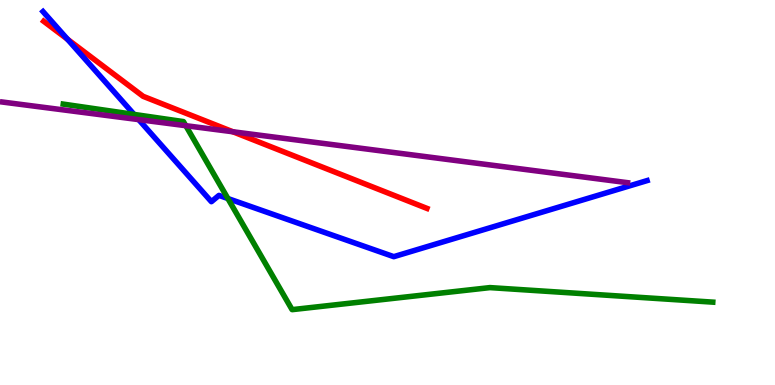[{'lines': ['blue', 'red'], 'intersections': [{'x': 0.871, 'y': 8.98}]}, {'lines': ['green', 'red'], 'intersections': []}, {'lines': ['purple', 'red'], 'intersections': [{'x': 3.0, 'y': 6.58}]}, {'lines': ['blue', 'green'], 'intersections': [{'x': 1.73, 'y': 7.03}, {'x': 2.94, 'y': 4.84}]}, {'lines': ['blue', 'purple'], 'intersections': [{'x': 1.79, 'y': 6.89}]}, {'lines': ['green', 'purple'], 'intersections': [{'x': 2.4, 'y': 6.74}]}]